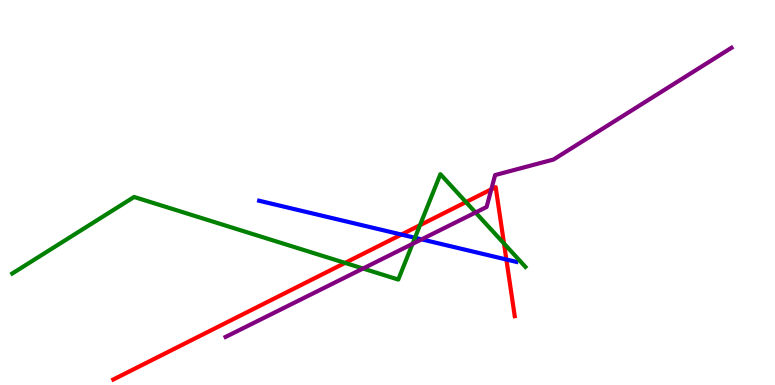[{'lines': ['blue', 'red'], 'intersections': [{'x': 5.18, 'y': 3.91}, {'x': 6.53, 'y': 3.26}]}, {'lines': ['green', 'red'], 'intersections': [{'x': 4.45, 'y': 3.17}, {'x': 5.42, 'y': 4.15}, {'x': 6.01, 'y': 4.75}, {'x': 6.5, 'y': 3.67}]}, {'lines': ['purple', 'red'], 'intersections': [{'x': 6.34, 'y': 5.08}]}, {'lines': ['blue', 'green'], 'intersections': [{'x': 5.35, 'y': 3.82}]}, {'lines': ['blue', 'purple'], 'intersections': [{'x': 5.44, 'y': 3.78}]}, {'lines': ['green', 'purple'], 'intersections': [{'x': 4.68, 'y': 3.03}, {'x': 5.32, 'y': 3.67}, {'x': 6.14, 'y': 4.48}]}]